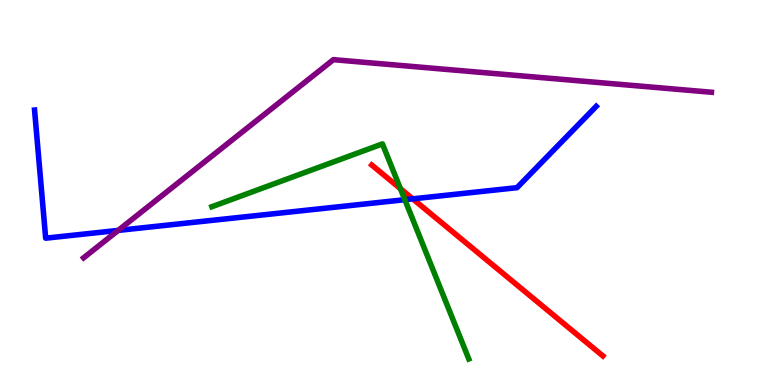[{'lines': ['blue', 'red'], 'intersections': [{'x': 5.33, 'y': 4.84}]}, {'lines': ['green', 'red'], 'intersections': [{'x': 5.17, 'y': 5.1}]}, {'lines': ['purple', 'red'], 'intersections': []}, {'lines': ['blue', 'green'], 'intersections': [{'x': 5.22, 'y': 4.81}]}, {'lines': ['blue', 'purple'], 'intersections': [{'x': 1.52, 'y': 4.02}]}, {'lines': ['green', 'purple'], 'intersections': []}]